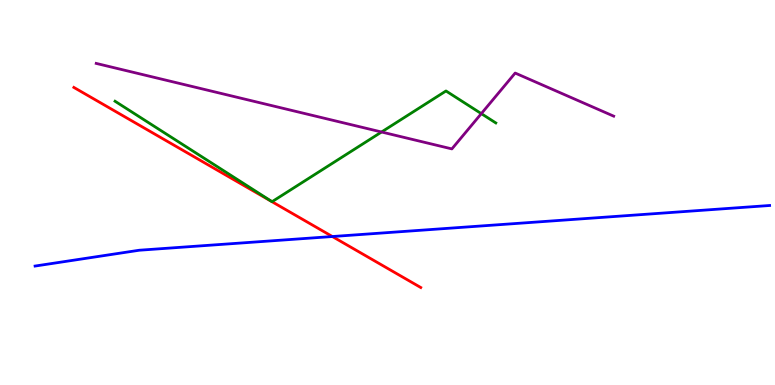[{'lines': ['blue', 'red'], 'intersections': [{'x': 4.29, 'y': 3.86}]}, {'lines': ['green', 'red'], 'intersections': []}, {'lines': ['purple', 'red'], 'intersections': []}, {'lines': ['blue', 'green'], 'intersections': []}, {'lines': ['blue', 'purple'], 'intersections': []}, {'lines': ['green', 'purple'], 'intersections': [{'x': 4.92, 'y': 6.57}, {'x': 6.21, 'y': 7.05}]}]